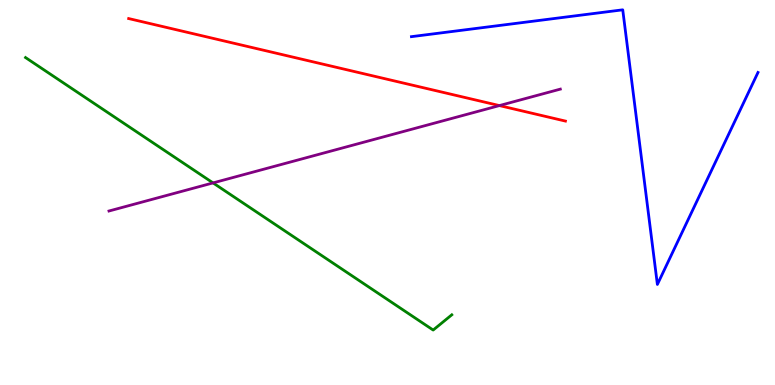[{'lines': ['blue', 'red'], 'intersections': []}, {'lines': ['green', 'red'], 'intersections': []}, {'lines': ['purple', 'red'], 'intersections': [{'x': 6.44, 'y': 7.26}]}, {'lines': ['blue', 'green'], 'intersections': []}, {'lines': ['blue', 'purple'], 'intersections': []}, {'lines': ['green', 'purple'], 'intersections': [{'x': 2.75, 'y': 5.25}]}]